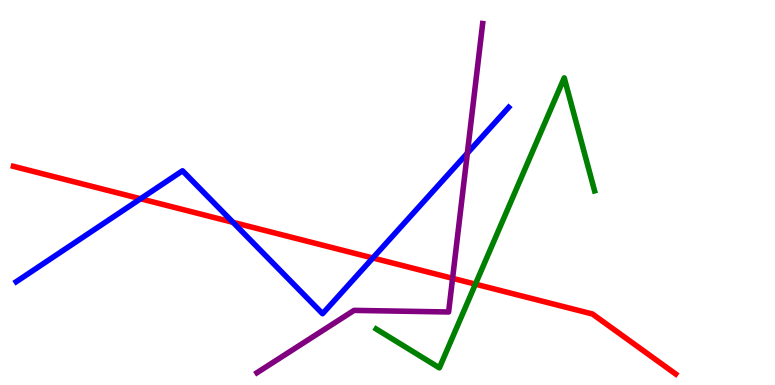[{'lines': ['blue', 'red'], 'intersections': [{'x': 1.81, 'y': 4.84}, {'x': 3.01, 'y': 4.22}, {'x': 4.81, 'y': 3.3}]}, {'lines': ['green', 'red'], 'intersections': [{'x': 6.13, 'y': 2.62}]}, {'lines': ['purple', 'red'], 'intersections': [{'x': 5.84, 'y': 2.77}]}, {'lines': ['blue', 'green'], 'intersections': []}, {'lines': ['blue', 'purple'], 'intersections': [{'x': 6.03, 'y': 6.02}]}, {'lines': ['green', 'purple'], 'intersections': []}]